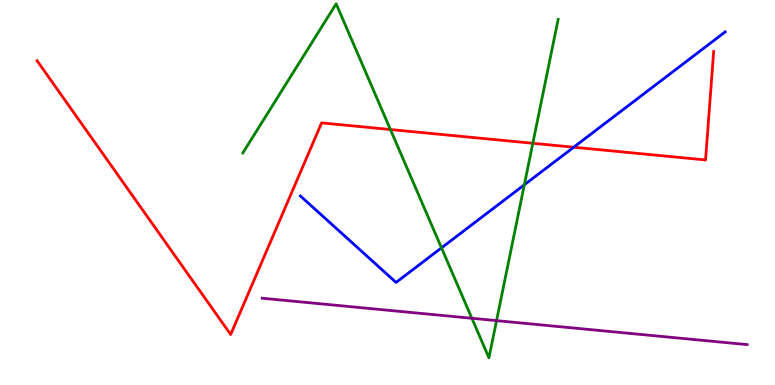[{'lines': ['blue', 'red'], 'intersections': [{'x': 7.4, 'y': 6.18}]}, {'lines': ['green', 'red'], 'intersections': [{'x': 5.04, 'y': 6.64}, {'x': 6.88, 'y': 6.28}]}, {'lines': ['purple', 'red'], 'intersections': []}, {'lines': ['blue', 'green'], 'intersections': [{'x': 5.7, 'y': 3.56}, {'x': 6.77, 'y': 5.2}]}, {'lines': ['blue', 'purple'], 'intersections': []}, {'lines': ['green', 'purple'], 'intersections': [{'x': 6.09, 'y': 1.73}, {'x': 6.41, 'y': 1.67}]}]